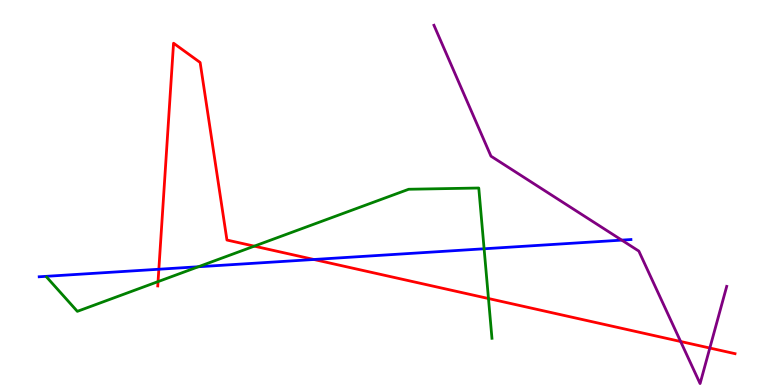[{'lines': ['blue', 'red'], 'intersections': [{'x': 2.05, 'y': 3.01}, {'x': 4.05, 'y': 3.26}]}, {'lines': ['green', 'red'], 'intersections': [{'x': 2.04, 'y': 2.69}, {'x': 3.28, 'y': 3.61}, {'x': 6.3, 'y': 2.25}]}, {'lines': ['purple', 'red'], 'intersections': [{'x': 8.78, 'y': 1.13}, {'x': 9.16, 'y': 0.96}]}, {'lines': ['blue', 'green'], 'intersections': [{'x': 2.56, 'y': 3.07}, {'x': 6.25, 'y': 3.54}]}, {'lines': ['blue', 'purple'], 'intersections': [{'x': 8.02, 'y': 3.76}]}, {'lines': ['green', 'purple'], 'intersections': []}]